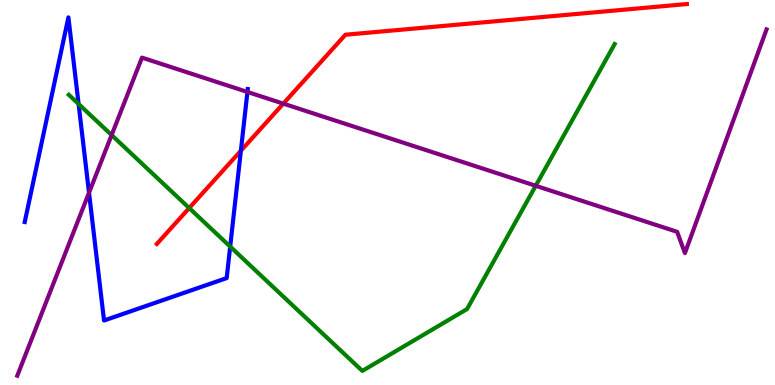[{'lines': ['blue', 'red'], 'intersections': [{'x': 3.11, 'y': 6.09}]}, {'lines': ['green', 'red'], 'intersections': [{'x': 2.44, 'y': 4.6}]}, {'lines': ['purple', 'red'], 'intersections': [{'x': 3.66, 'y': 7.31}]}, {'lines': ['blue', 'green'], 'intersections': [{'x': 1.01, 'y': 7.3}, {'x': 2.97, 'y': 3.59}]}, {'lines': ['blue', 'purple'], 'intersections': [{'x': 1.15, 'y': 4.99}, {'x': 3.19, 'y': 7.61}]}, {'lines': ['green', 'purple'], 'intersections': [{'x': 1.44, 'y': 6.49}, {'x': 6.91, 'y': 5.17}]}]